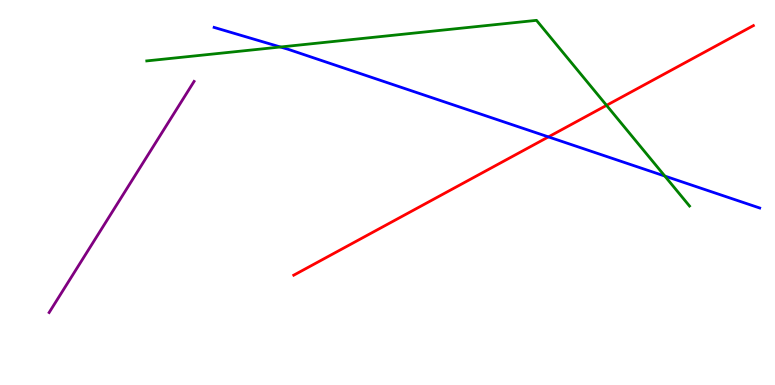[{'lines': ['blue', 'red'], 'intersections': [{'x': 7.08, 'y': 6.44}]}, {'lines': ['green', 'red'], 'intersections': [{'x': 7.83, 'y': 7.26}]}, {'lines': ['purple', 'red'], 'intersections': []}, {'lines': ['blue', 'green'], 'intersections': [{'x': 3.62, 'y': 8.78}, {'x': 8.58, 'y': 5.43}]}, {'lines': ['blue', 'purple'], 'intersections': []}, {'lines': ['green', 'purple'], 'intersections': []}]